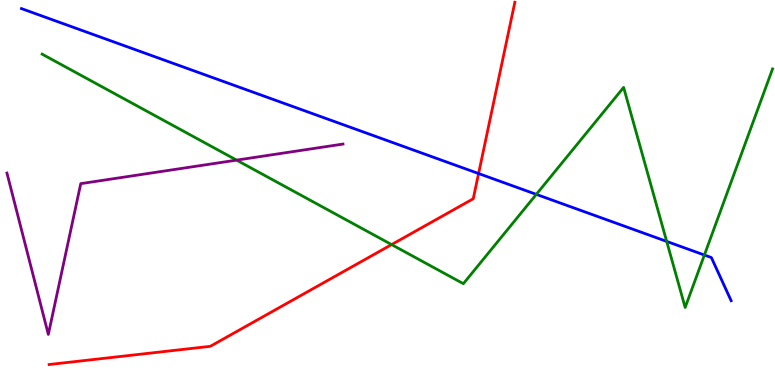[{'lines': ['blue', 'red'], 'intersections': [{'x': 6.18, 'y': 5.49}]}, {'lines': ['green', 'red'], 'intersections': [{'x': 5.05, 'y': 3.65}]}, {'lines': ['purple', 'red'], 'intersections': []}, {'lines': ['blue', 'green'], 'intersections': [{'x': 6.92, 'y': 4.95}, {'x': 8.6, 'y': 3.73}, {'x': 9.09, 'y': 3.38}]}, {'lines': ['blue', 'purple'], 'intersections': []}, {'lines': ['green', 'purple'], 'intersections': [{'x': 3.05, 'y': 5.84}]}]